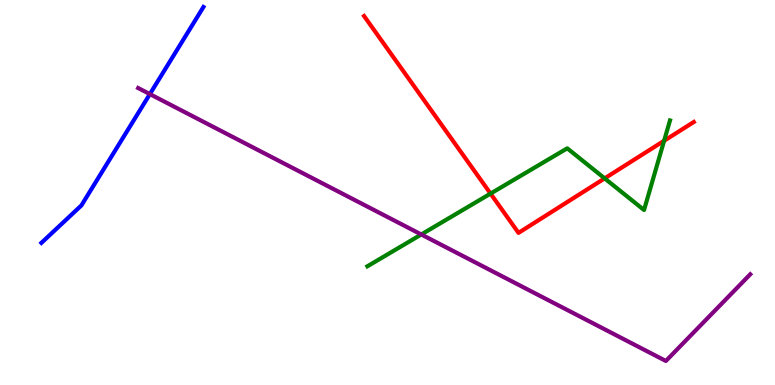[{'lines': ['blue', 'red'], 'intersections': []}, {'lines': ['green', 'red'], 'intersections': [{'x': 6.33, 'y': 4.97}, {'x': 7.8, 'y': 5.37}, {'x': 8.57, 'y': 6.34}]}, {'lines': ['purple', 'red'], 'intersections': []}, {'lines': ['blue', 'green'], 'intersections': []}, {'lines': ['blue', 'purple'], 'intersections': [{'x': 1.93, 'y': 7.56}]}, {'lines': ['green', 'purple'], 'intersections': [{'x': 5.44, 'y': 3.91}]}]